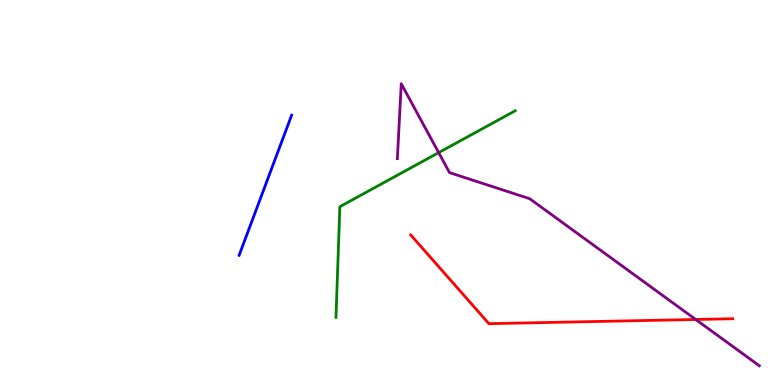[{'lines': ['blue', 'red'], 'intersections': []}, {'lines': ['green', 'red'], 'intersections': []}, {'lines': ['purple', 'red'], 'intersections': [{'x': 8.98, 'y': 1.7}]}, {'lines': ['blue', 'green'], 'intersections': []}, {'lines': ['blue', 'purple'], 'intersections': []}, {'lines': ['green', 'purple'], 'intersections': [{'x': 5.66, 'y': 6.04}]}]